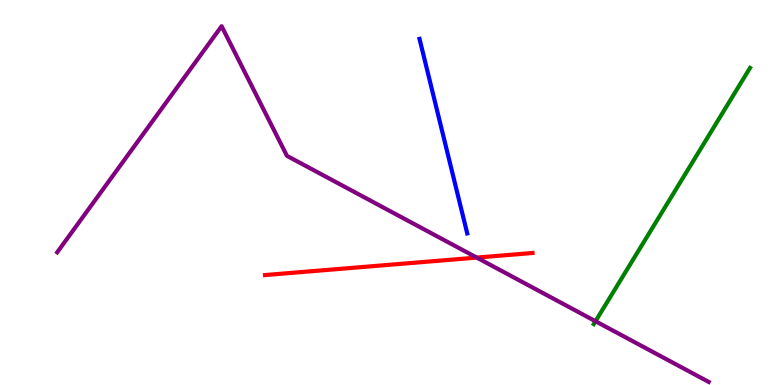[{'lines': ['blue', 'red'], 'intersections': []}, {'lines': ['green', 'red'], 'intersections': []}, {'lines': ['purple', 'red'], 'intersections': [{'x': 6.15, 'y': 3.31}]}, {'lines': ['blue', 'green'], 'intersections': []}, {'lines': ['blue', 'purple'], 'intersections': []}, {'lines': ['green', 'purple'], 'intersections': [{'x': 7.68, 'y': 1.66}]}]